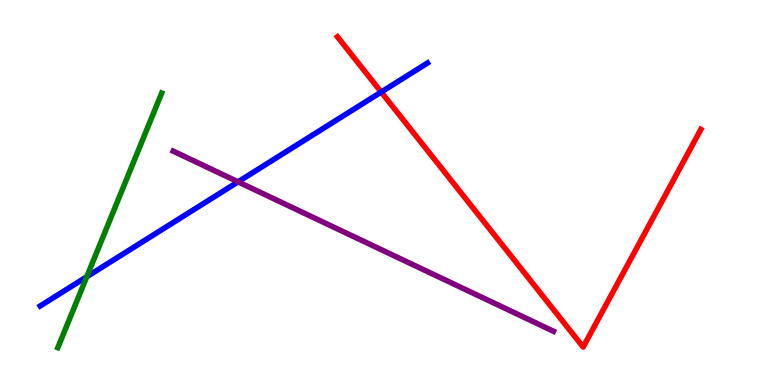[{'lines': ['blue', 'red'], 'intersections': [{'x': 4.92, 'y': 7.61}]}, {'lines': ['green', 'red'], 'intersections': []}, {'lines': ['purple', 'red'], 'intersections': []}, {'lines': ['blue', 'green'], 'intersections': [{'x': 1.12, 'y': 2.81}]}, {'lines': ['blue', 'purple'], 'intersections': [{'x': 3.07, 'y': 5.28}]}, {'lines': ['green', 'purple'], 'intersections': []}]